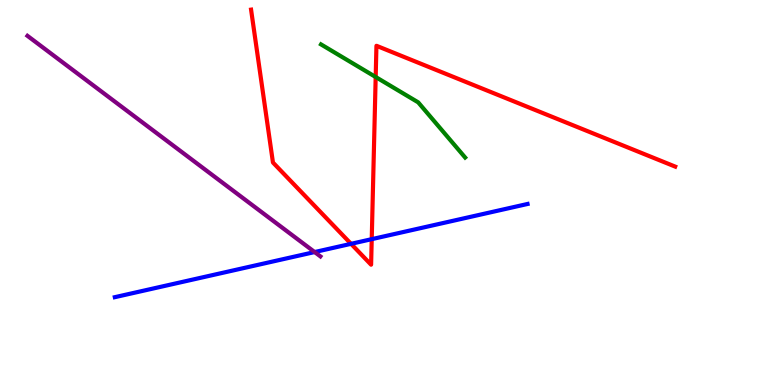[{'lines': ['blue', 'red'], 'intersections': [{'x': 4.53, 'y': 3.67}, {'x': 4.8, 'y': 3.79}]}, {'lines': ['green', 'red'], 'intersections': [{'x': 4.85, 'y': 8.0}]}, {'lines': ['purple', 'red'], 'intersections': []}, {'lines': ['blue', 'green'], 'intersections': []}, {'lines': ['blue', 'purple'], 'intersections': [{'x': 4.06, 'y': 3.45}]}, {'lines': ['green', 'purple'], 'intersections': []}]